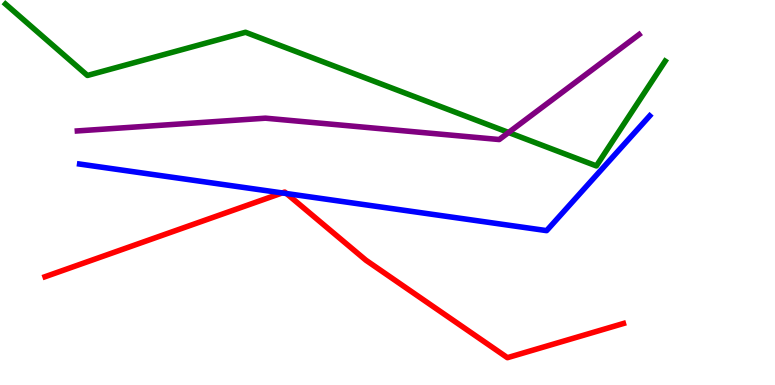[{'lines': ['blue', 'red'], 'intersections': [{'x': 3.64, 'y': 4.99}, {'x': 3.7, 'y': 4.97}]}, {'lines': ['green', 'red'], 'intersections': []}, {'lines': ['purple', 'red'], 'intersections': []}, {'lines': ['blue', 'green'], 'intersections': []}, {'lines': ['blue', 'purple'], 'intersections': []}, {'lines': ['green', 'purple'], 'intersections': [{'x': 6.56, 'y': 6.56}]}]